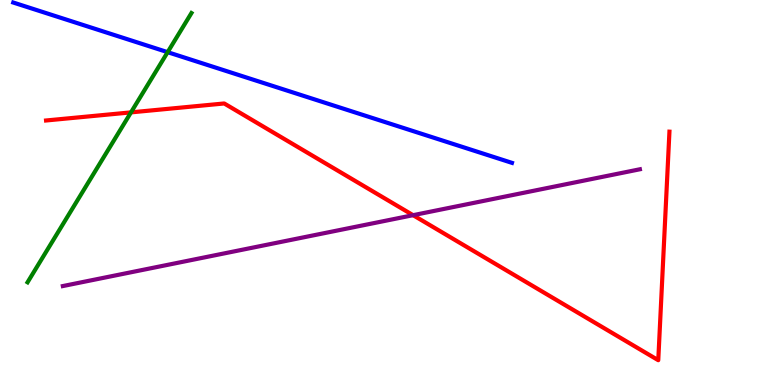[{'lines': ['blue', 'red'], 'intersections': []}, {'lines': ['green', 'red'], 'intersections': [{'x': 1.69, 'y': 7.08}]}, {'lines': ['purple', 'red'], 'intersections': [{'x': 5.33, 'y': 4.41}]}, {'lines': ['blue', 'green'], 'intersections': [{'x': 2.16, 'y': 8.65}]}, {'lines': ['blue', 'purple'], 'intersections': []}, {'lines': ['green', 'purple'], 'intersections': []}]